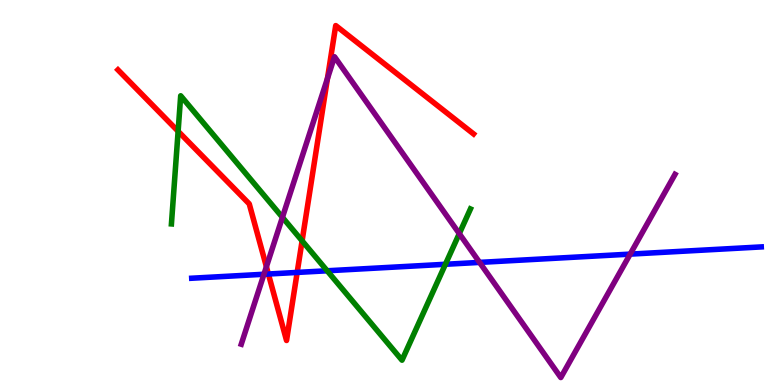[{'lines': ['blue', 'red'], 'intersections': [{'x': 3.46, 'y': 2.88}, {'x': 3.83, 'y': 2.92}]}, {'lines': ['green', 'red'], 'intersections': [{'x': 2.3, 'y': 6.59}, {'x': 3.9, 'y': 3.74}]}, {'lines': ['purple', 'red'], 'intersections': [{'x': 3.44, 'y': 3.07}, {'x': 4.23, 'y': 7.96}]}, {'lines': ['blue', 'green'], 'intersections': [{'x': 4.22, 'y': 2.97}, {'x': 5.75, 'y': 3.14}]}, {'lines': ['blue', 'purple'], 'intersections': [{'x': 3.41, 'y': 2.88}, {'x': 6.19, 'y': 3.18}, {'x': 8.13, 'y': 3.4}]}, {'lines': ['green', 'purple'], 'intersections': [{'x': 3.64, 'y': 4.36}, {'x': 5.93, 'y': 3.93}]}]